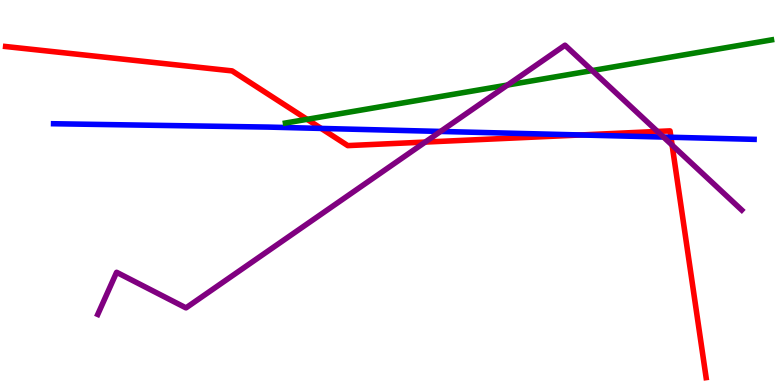[{'lines': ['blue', 'red'], 'intersections': [{'x': 4.14, 'y': 6.66}, {'x': 7.49, 'y': 6.49}, {'x': 8.66, 'y': 6.44}]}, {'lines': ['green', 'red'], 'intersections': [{'x': 3.96, 'y': 6.9}]}, {'lines': ['purple', 'red'], 'intersections': [{'x': 5.49, 'y': 6.31}, {'x': 8.48, 'y': 6.59}, {'x': 8.67, 'y': 6.23}]}, {'lines': ['blue', 'green'], 'intersections': []}, {'lines': ['blue', 'purple'], 'intersections': [{'x': 5.68, 'y': 6.59}, {'x': 8.56, 'y': 6.44}]}, {'lines': ['green', 'purple'], 'intersections': [{'x': 6.55, 'y': 7.79}, {'x': 7.64, 'y': 8.17}]}]